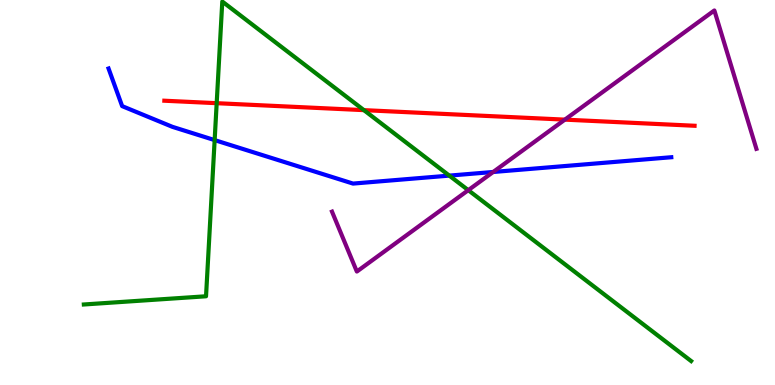[{'lines': ['blue', 'red'], 'intersections': []}, {'lines': ['green', 'red'], 'intersections': [{'x': 2.8, 'y': 7.32}, {'x': 4.7, 'y': 7.14}]}, {'lines': ['purple', 'red'], 'intersections': [{'x': 7.29, 'y': 6.89}]}, {'lines': ['blue', 'green'], 'intersections': [{'x': 2.77, 'y': 6.36}, {'x': 5.8, 'y': 5.44}]}, {'lines': ['blue', 'purple'], 'intersections': [{'x': 6.36, 'y': 5.53}]}, {'lines': ['green', 'purple'], 'intersections': [{'x': 6.04, 'y': 5.06}]}]